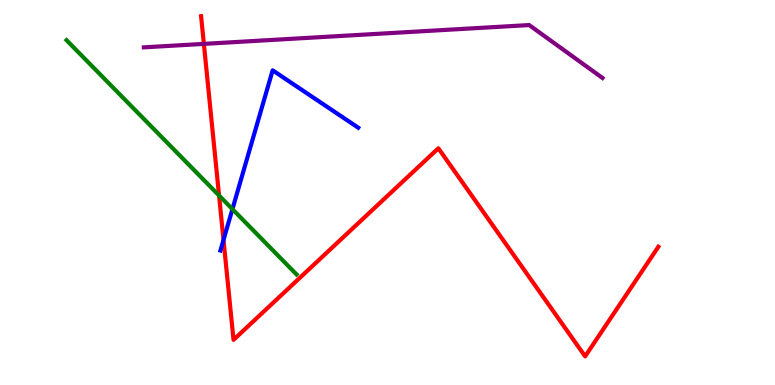[{'lines': ['blue', 'red'], 'intersections': [{'x': 2.88, 'y': 3.77}]}, {'lines': ['green', 'red'], 'intersections': [{'x': 2.83, 'y': 4.92}]}, {'lines': ['purple', 'red'], 'intersections': [{'x': 2.63, 'y': 8.86}]}, {'lines': ['blue', 'green'], 'intersections': [{'x': 3.0, 'y': 4.57}]}, {'lines': ['blue', 'purple'], 'intersections': []}, {'lines': ['green', 'purple'], 'intersections': []}]